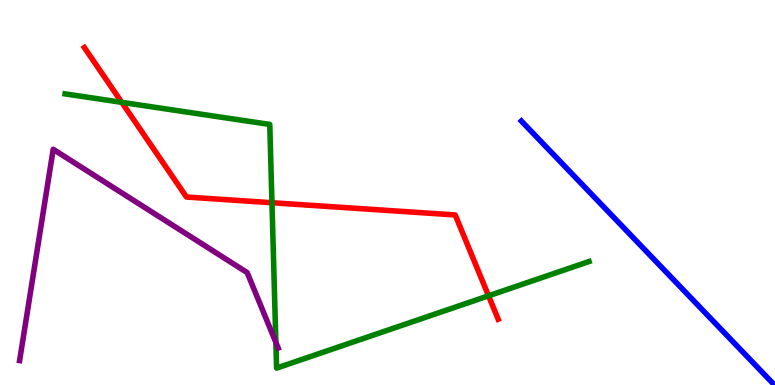[{'lines': ['blue', 'red'], 'intersections': []}, {'lines': ['green', 'red'], 'intersections': [{'x': 1.57, 'y': 7.34}, {'x': 3.51, 'y': 4.73}, {'x': 6.3, 'y': 2.32}]}, {'lines': ['purple', 'red'], 'intersections': []}, {'lines': ['blue', 'green'], 'intersections': []}, {'lines': ['blue', 'purple'], 'intersections': []}, {'lines': ['green', 'purple'], 'intersections': [{'x': 3.56, 'y': 1.11}]}]